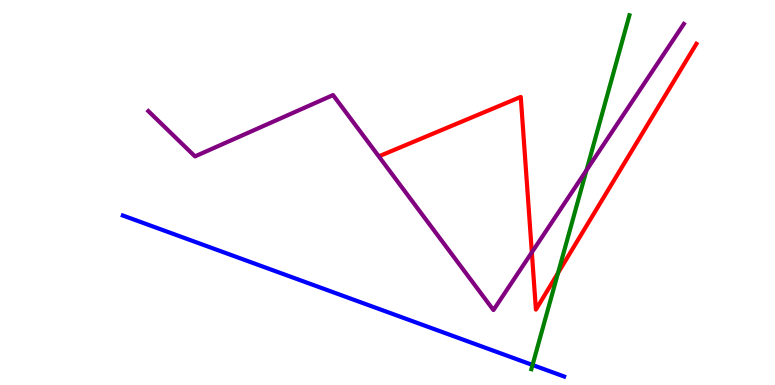[{'lines': ['blue', 'red'], 'intersections': []}, {'lines': ['green', 'red'], 'intersections': [{'x': 7.2, 'y': 2.91}]}, {'lines': ['purple', 'red'], 'intersections': [{'x': 6.86, 'y': 3.44}]}, {'lines': ['blue', 'green'], 'intersections': [{'x': 6.87, 'y': 0.52}]}, {'lines': ['blue', 'purple'], 'intersections': []}, {'lines': ['green', 'purple'], 'intersections': [{'x': 7.57, 'y': 5.58}]}]